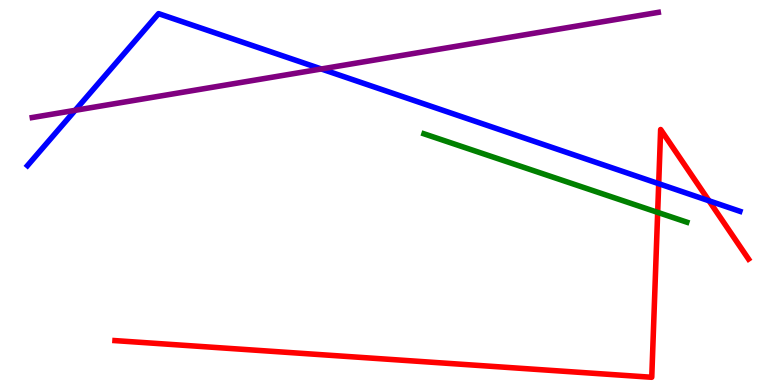[{'lines': ['blue', 'red'], 'intersections': [{'x': 8.5, 'y': 5.23}, {'x': 9.15, 'y': 4.78}]}, {'lines': ['green', 'red'], 'intersections': [{'x': 8.49, 'y': 4.48}]}, {'lines': ['purple', 'red'], 'intersections': []}, {'lines': ['blue', 'green'], 'intersections': []}, {'lines': ['blue', 'purple'], 'intersections': [{'x': 0.97, 'y': 7.13}, {'x': 4.15, 'y': 8.21}]}, {'lines': ['green', 'purple'], 'intersections': []}]